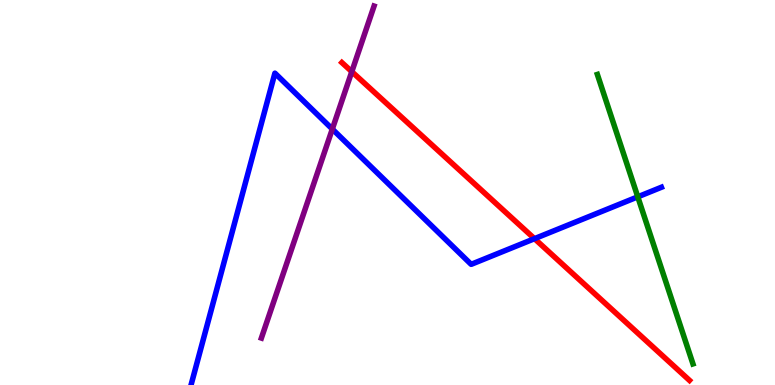[{'lines': ['blue', 'red'], 'intersections': [{'x': 6.9, 'y': 3.8}]}, {'lines': ['green', 'red'], 'intersections': []}, {'lines': ['purple', 'red'], 'intersections': [{'x': 4.54, 'y': 8.14}]}, {'lines': ['blue', 'green'], 'intersections': [{'x': 8.23, 'y': 4.89}]}, {'lines': ['blue', 'purple'], 'intersections': [{'x': 4.29, 'y': 6.65}]}, {'lines': ['green', 'purple'], 'intersections': []}]